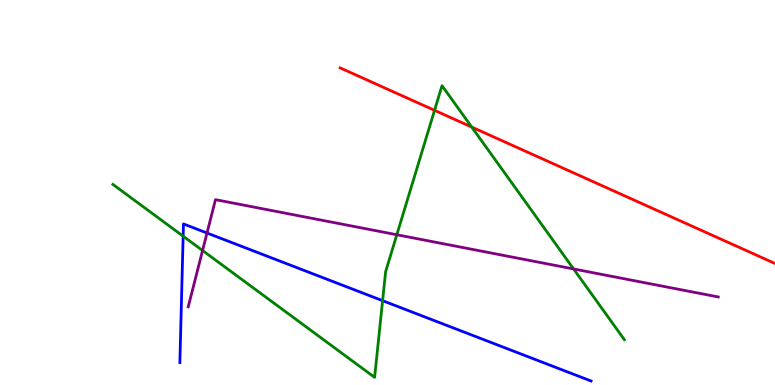[{'lines': ['blue', 'red'], 'intersections': []}, {'lines': ['green', 'red'], 'intersections': [{'x': 5.61, 'y': 7.13}, {'x': 6.09, 'y': 6.7}]}, {'lines': ['purple', 'red'], 'intersections': []}, {'lines': ['blue', 'green'], 'intersections': [{'x': 2.36, 'y': 3.87}, {'x': 4.94, 'y': 2.19}]}, {'lines': ['blue', 'purple'], 'intersections': [{'x': 2.67, 'y': 3.95}]}, {'lines': ['green', 'purple'], 'intersections': [{'x': 2.61, 'y': 3.49}, {'x': 5.12, 'y': 3.9}, {'x': 7.4, 'y': 3.01}]}]